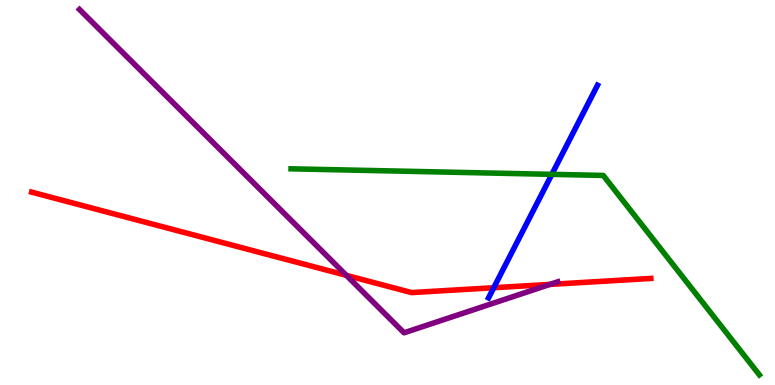[{'lines': ['blue', 'red'], 'intersections': [{'x': 6.37, 'y': 2.53}]}, {'lines': ['green', 'red'], 'intersections': []}, {'lines': ['purple', 'red'], 'intersections': [{'x': 4.47, 'y': 2.85}, {'x': 7.1, 'y': 2.61}]}, {'lines': ['blue', 'green'], 'intersections': [{'x': 7.12, 'y': 5.47}]}, {'lines': ['blue', 'purple'], 'intersections': []}, {'lines': ['green', 'purple'], 'intersections': []}]